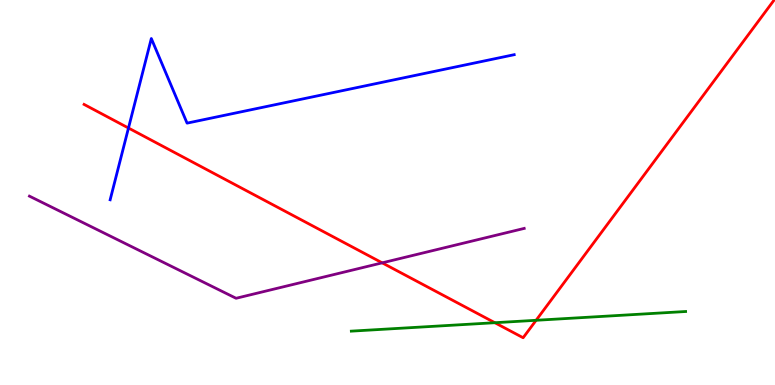[{'lines': ['blue', 'red'], 'intersections': [{'x': 1.66, 'y': 6.67}]}, {'lines': ['green', 'red'], 'intersections': [{'x': 6.39, 'y': 1.62}, {'x': 6.92, 'y': 1.68}]}, {'lines': ['purple', 'red'], 'intersections': [{'x': 4.93, 'y': 3.17}]}, {'lines': ['blue', 'green'], 'intersections': []}, {'lines': ['blue', 'purple'], 'intersections': []}, {'lines': ['green', 'purple'], 'intersections': []}]